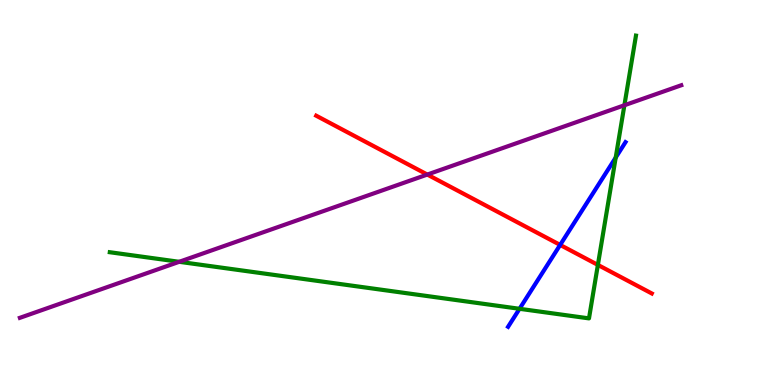[{'lines': ['blue', 'red'], 'intersections': [{'x': 7.23, 'y': 3.64}]}, {'lines': ['green', 'red'], 'intersections': [{'x': 7.71, 'y': 3.12}]}, {'lines': ['purple', 'red'], 'intersections': [{'x': 5.51, 'y': 5.47}]}, {'lines': ['blue', 'green'], 'intersections': [{'x': 6.7, 'y': 1.98}, {'x': 7.94, 'y': 5.91}]}, {'lines': ['blue', 'purple'], 'intersections': []}, {'lines': ['green', 'purple'], 'intersections': [{'x': 2.31, 'y': 3.2}, {'x': 8.06, 'y': 7.27}]}]